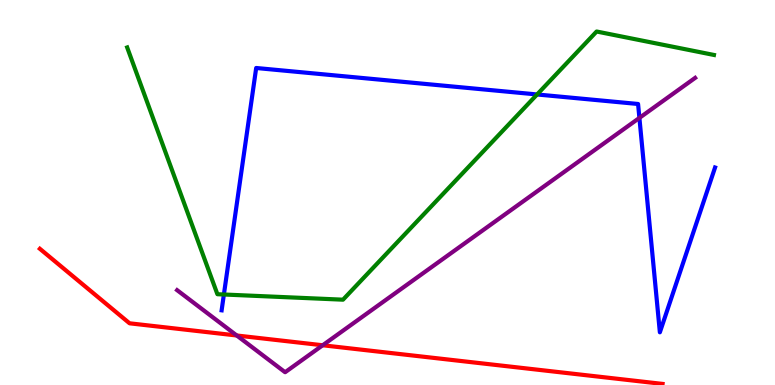[{'lines': ['blue', 'red'], 'intersections': []}, {'lines': ['green', 'red'], 'intersections': []}, {'lines': ['purple', 'red'], 'intersections': [{'x': 3.05, 'y': 1.29}, {'x': 4.16, 'y': 1.03}]}, {'lines': ['blue', 'green'], 'intersections': [{'x': 2.89, 'y': 2.35}, {'x': 6.93, 'y': 7.55}]}, {'lines': ['blue', 'purple'], 'intersections': [{'x': 8.25, 'y': 6.94}]}, {'lines': ['green', 'purple'], 'intersections': []}]